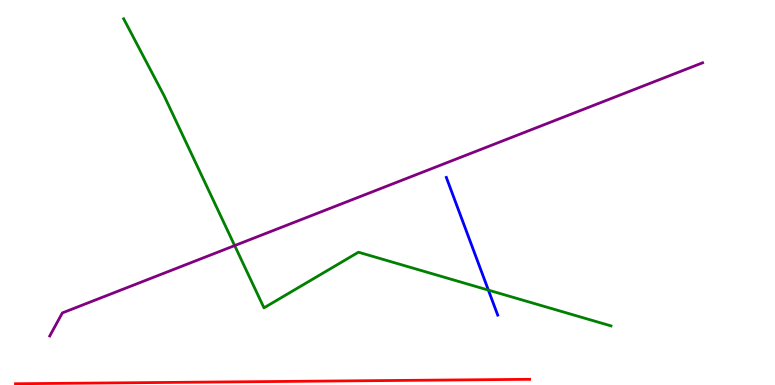[{'lines': ['blue', 'red'], 'intersections': []}, {'lines': ['green', 'red'], 'intersections': []}, {'lines': ['purple', 'red'], 'intersections': []}, {'lines': ['blue', 'green'], 'intersections': [{'x': 6.3, 'y': 2.46}]}, {'lines': ['blue', 'purple'], 'intersections': []}, {'lines': ['green', 'purple'], 'intersections': [{'x': 3.03, 'y': 3.62}]}]